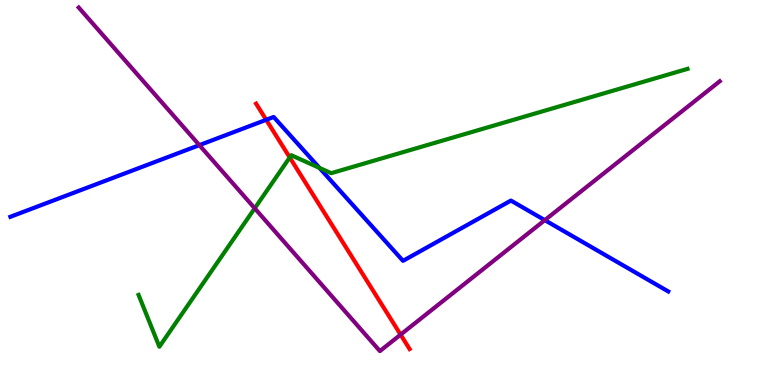[{'lines': ['blue', 'red'], 'intersections': [{'x': 3.43, 'y': 6.89}]}, {'lines': ['green', 'red'], 'intersections': [{'x': 3.74, 'y': 5.91}]}, {'lines': ['purple', 'red'], 'intersections': [{'x': 5.17, 'y': 1.31}]}, {'lines': ['blue', 'green'], 'intersections': [{'x': 4.12, 'y': 5.64}]}, {'lines': ['blue', 'purple'], 'intersections': [{'x': 2.57, 'y': 6.23}, {'x': 7.03, 'y': 4.28}]}, {'lines': ['green', 'purple'], 'intersections': [{'x': 3.29, 'y': 4.59}]}]